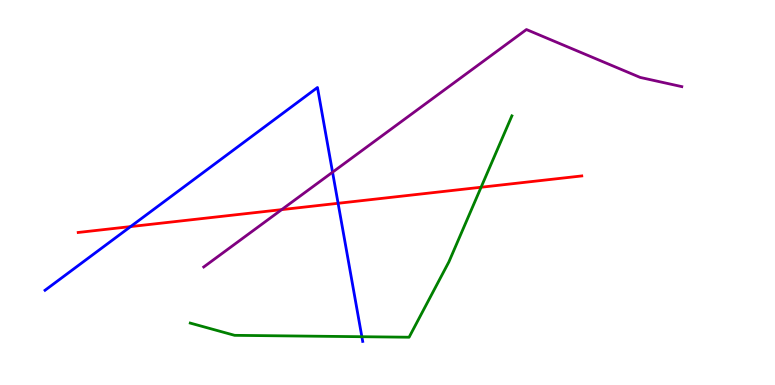[{'lines': ['blue', 'red'], 'intersections': [{'x': 1.69, 'y': 4.11}, {'x': 4.36, 'y': 4.72}]}, {'lines': ['green', 'red'], 'intersections': [{'x': 6.21, 'y': 5.14}]}, {'lines': ['purple', 'red'], 'intersections': [{'x': 3.63, 'y': 4.56}]}, {'lines': ['blue', 'green'], 'intersections': [{'x': 4.67, 'y': 1.25}]}, {'lines': ['blue', 'purple'], 'intersections': [{'x': 4.29, 'y': 5.53}]}, {'lines': ['green', 'purple'], 'intersections': []}]